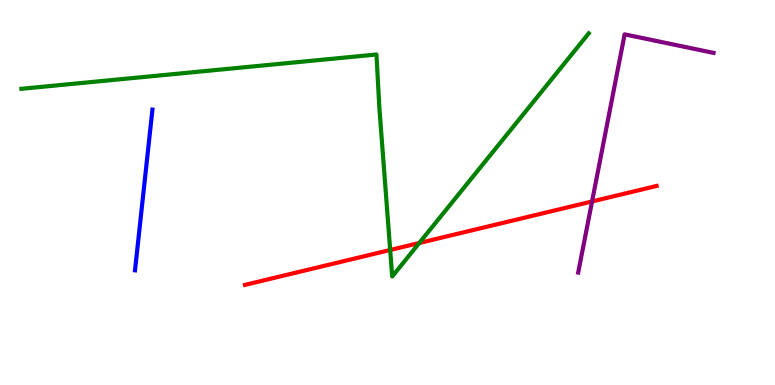[{'lines': ['blue', 'red'], 'intersections': []}, {'lines': ['green', 'red'], 'intersections': [{'x': 5.03, 'y': 3.51}, {'x': 5.41, 'y': 3.69}]}, {'lines': ['purple', 'red'], 'intersections': [{'x': 7.64, 'y': 4.77}]}, {'lines': ['blue', 'green'], 'intersections': []}, {'lines': ['blue', 'purple'], 'intersections': []}, {'lines': ['green', 'purple'], 'intersections': []}]